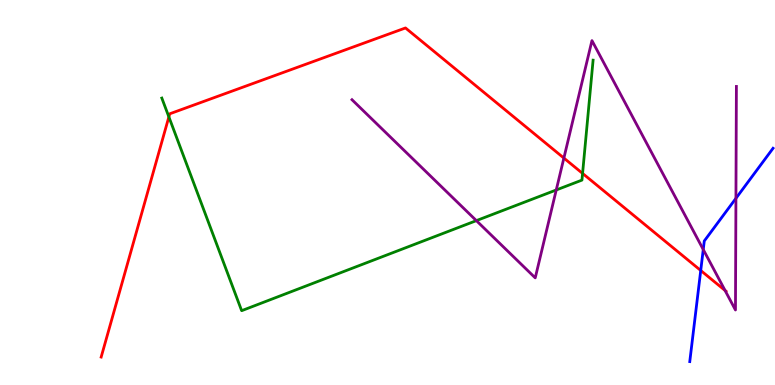[{'lines': ['blue', 'red'], 'intersections': [{'x': 9.04, 'y': 2.97}]}, {'lines': ['green', 'red'], 'intersections': [{'x': 2.18, 'y': 6.96}, {'x': 7.52, 'y': 5.5}]}, {'lines': ['purple', 'red'], 'intersections': [{'x': 7.28, 'y': 5.89}, {'x': 9.36, 'y': 2.46}]}, {'lines': ['blue', 'green'], 'intersections': []}, {'lines': ['blue', 'purple'], 'intersections': [{'x': 9.07, 'y': 3.52}, {'x': 9.5, 'y': 4.85}]}, {'lines': ['green', 'purple'], 'intersections': [{'x': 6.15, 'y': 4.27}, {'x': 7.18, 'y': 5.07}]}]